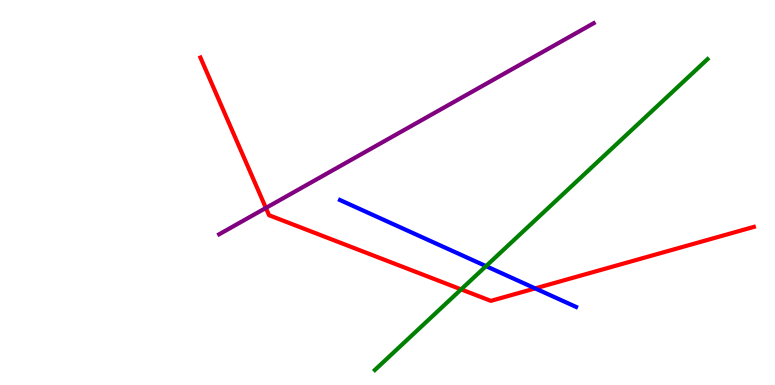[{'lines': ['blue', 'red'], 'intersections': [{'x': 6.91, 'y': 2.51}]}, {'lines': ['green', 'red'], 'intersections': [{'x': 5.95, 'y': 2.48}]}, {'lines': ['purple', 'red'], 'intersections': [{'x': 3.43, 'y': 4.6}]}, {'lines': ['blue', 'green'], 'intersections': [{'x': 6.27, 'y': 3.09}]}, {'lines': ['blue', 'purple'], 'intersections': []}, {'lines': ['green', 'purple'], 'intersections': []}]